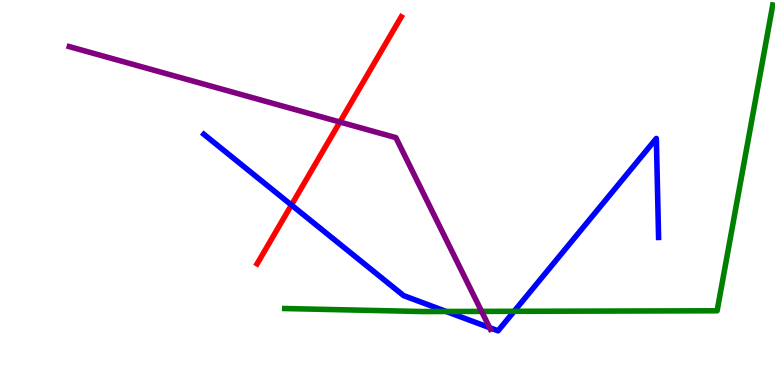[{'lines': ['blue', 'red'], 'intersections': [{'x': 3.76, 'y': 4.68}]}, {'lines': ['green', 'red'], 'intersections': []}, {'lines': ['purple', 'red'], 'intersections': [{'x': 4.39, 'y': 6.83}]}, {'lines': ['blue', 'green'], 'intersections': [{'x': 5.76, 'y': 1.91}, {'x': 6.63, 'y': 1.91}]}, {'lines': ['blue', 'purple'], 'intersections': [{'x': 6.32, 'y': 1.49}]}, {'lines': ['green', 'purple'], 'intersections': [{'x': 6.21, 'y': 1.91}]}]